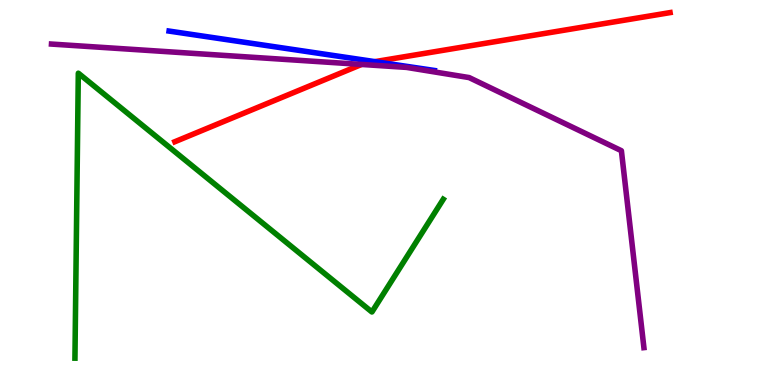[{'lines': ['blue', 'red'], 'intersections': [{'x': 4.84, 'y': 8.4}]}, {'lines': ['green', 'red'], 'intersections': []}, {'lines': ['purple', 'red'], 'intersections': [{'x': 4.67, 'y': 8.33}]}, {'lines': ['blue', 'green'], 'intersections': []}, {'lines': ['blue', 'purple'], 'intersections': []}, {'lines': ['green', 'purple'], 'intersections': []}]